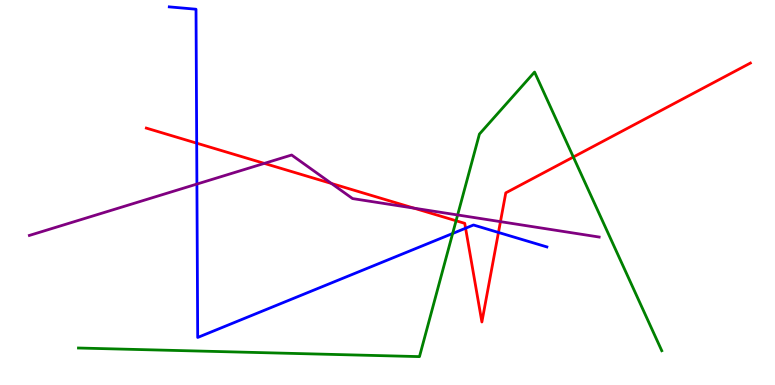[{'lines': ['blue', 'red'], 'intersections': [{'x': 2.54, 'y': 6.28}, {'x': 6.01, 'y': 4.07}, {'x': 6.43, 'y': 3.96}]}, {'lines': ['green', 'red'], 'intersections': [{'x': 5.88, 'y': 4.27}, {'x': 7.4, 'y': 5.92}]}, {'lines': ['purple', 'red'], 'intersections': [{'x': 3.41, 'y': 5.76}, {'x': 4.28, 'y': 5.23}, {'x': 5.34, 'y': 4.59}, {'x': 6.46, 'y': 4.24}]}, {'lines': ['blue', 'green'], 'intersections': [{'x': 5.84, 'y': 3.94}]}, {'lines': ['blue', 'purple'], 'intersections': [{'x': 2.54, 'y': 5.22}]}, {'lines': ['green', 'purple'], 'intersections': [{'x': 5.9, 'y': 4.42}]}]